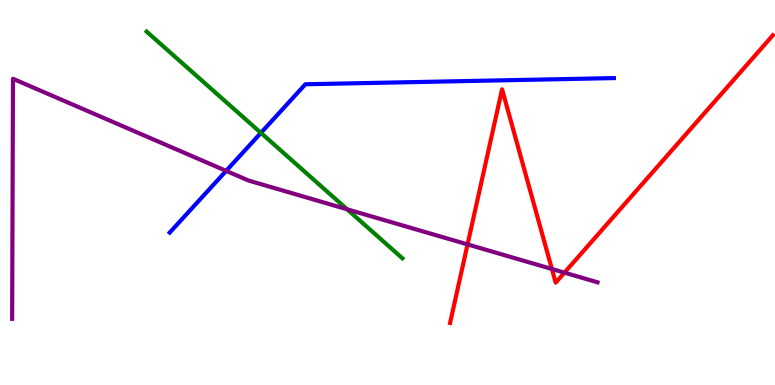[{'lines': ['blue', 'red'], 'intersections': []}, {'lines': ['green', 'red'], 'intersections': []}, {'lines': ['purple', 'red'], 'intersections': [{'x': 6.03, 'y': 3.65}, {'x': 7.12, 'y': 3.01}, {'x': 7.28, 'y': 2.92}]}, {'lines': ['blue', 'green'], 'intersections': [{'x': 3.37, 'y': 6.55}]}, {'lines': ['blue', 'purple'], 'intersections': [{'x': 2.92, 'y': 5.56}]}, {'lines': ['green', 'purple'], 'intersections': [{'x': 4.48, 'y': 4.56}]}]